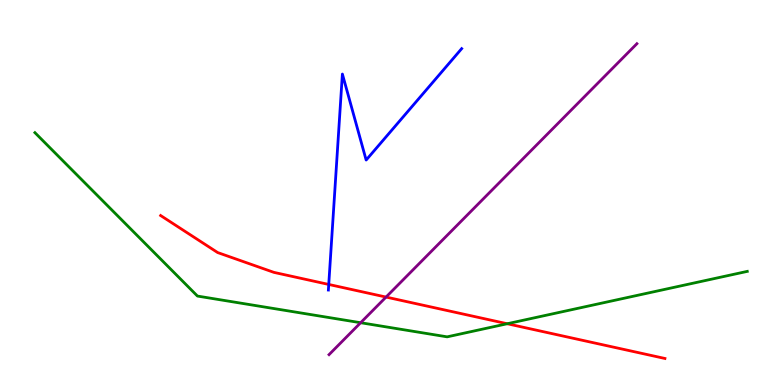[{'lines': ['blue', 'red'], 'intersections': [{'x': 4.24, 'y': 2.61}]}, {'lines': ['green', 'red'], 'intersections': [{'x': 6.54, 'y': 1.59}]}, {'lines': ['purple', 'red'], 'intersections': [{'x': 4.98, 'y': 2.28}]}, {'lines': ['blue', 'green'], 'intersections': []}, {'lines': ['blue', 'purple'], 'intersections': []}, {'lines': ['green', 'purple'], 'intersections': [{'x': 4.65, 'y': 1.62}]}]